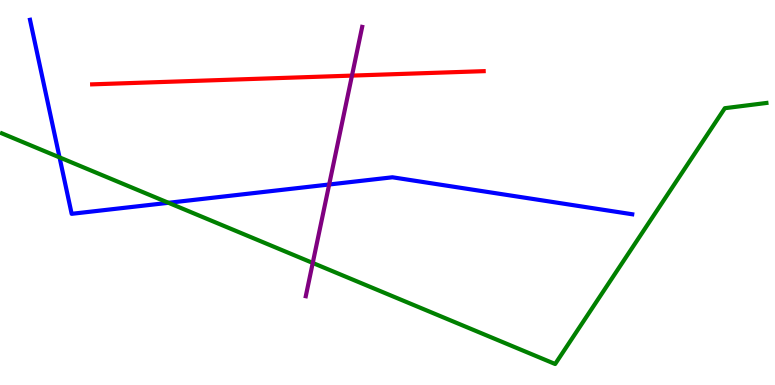[{'lines': ['blue', 'red'], 'intersections': []}, {'lines': ['green', 'red'], 'intersections': []}, {'lines': ['purple', 'red'], 'intersections': [{'x': 4.54, 'y': 8.04}]}, {'lines': ['blue', 'green'], 'intersections': [{'x': 0.768, 'y': 5.91}, {'x': 2.17, 'y': 4.73}]}, {'lines': ['blue', 'purple'], 'intersections': [{'x': 4.25, 'y': 5.21}]}, {'lines': ['green', 'purple'], 'intersections': [{'x': 4.04, 'y': 3.17}]}]